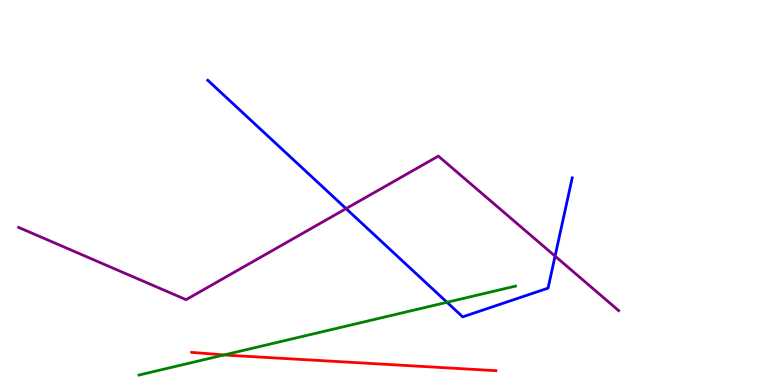[{'lines': ['blue', 'red'], 'intersections': []}, {'lines': ['green', 'red'], 'intersections': [{'x': 2.89, 'y': 0.781}]}, {'lines': ['purple', 'red'], 'intersections': []}, {'lines': ['blue', 'green'], 'intersections': [{'x': 5.77, 'y': 2.15}]}, {'lines': ['blue', 'purple'], 'intersections': [{'x': 4.47, 'y': 4.58}, {'x': 7.16, 'y': 3.35}]}, {'lines': ['green', 'purple'], 'intersections': []}]